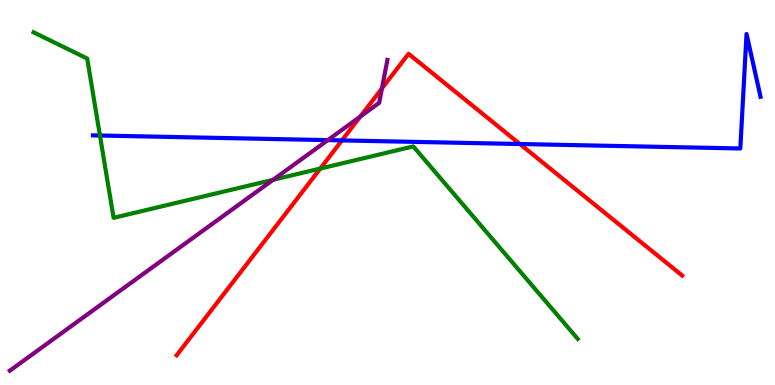[{'lines': ['blue', 'red'], 'intersections': [{'x': 4.41, 'y': 6.35}, {'x': 6.71, 'y': 6.26}]}, {'lines': ['green', 'red'], 'intersections': [{'x': 4.13, 'y': 5.62}]}, {'lines': ['purple', 'red'], 'intersections': [{'x': 4.65, 'y': 6.97}, {'x': 4.93, 'y': 7.7}]}, {'lines': ['blue', 'green'], 'intersections': [{'x': 1.29, 'y': 6.48}]}, {'lines': ['blue', 'purple'], 'intersections': [{'x': 4.23, 'y': 6.36}]}, {'lines': ['green', 'purple'], 'intersections': [{'x': 3.52, 'y': 5.33}]}]